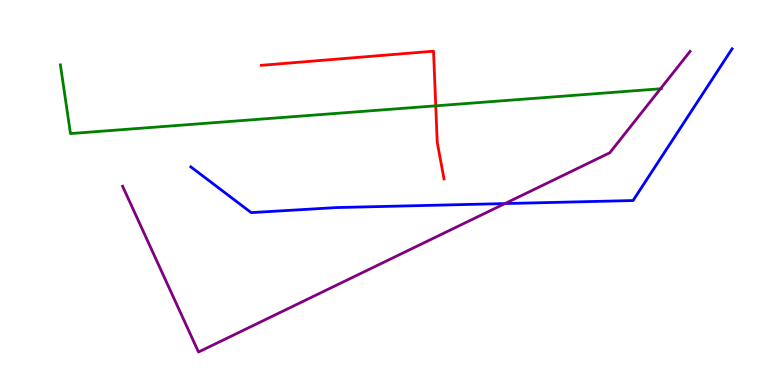[{'lines': ['blue', 'red'], 'intersections': []}, {'lines': ['green', 'red'], 'intersections': [{'x': 5.62, 'y': 7.25}]}, {'lines': ['purple', 'red'], 'intersections': []}, {'lines': ['blue', 'green'], 'intersections': []}, {'lines': ['blue', 'purple'], 'intersections': [{'x': 6.52, 'y': 4.71}]}, {'lines': ['green', 'purple'], 'intersections': [{'x': 8.52, 'y': 7.69}]}]